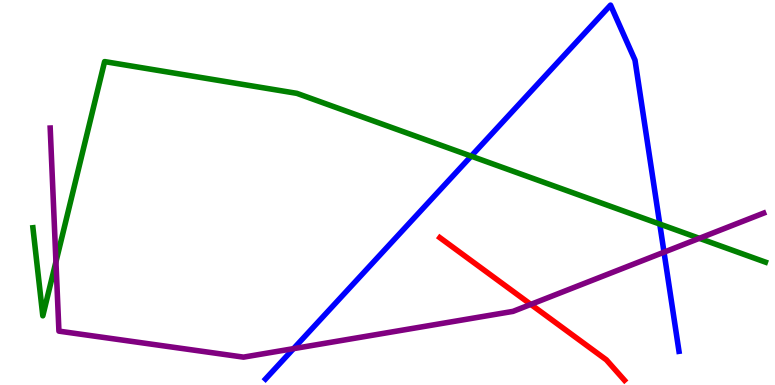[{'lines': ['blue', 'red'], 'intersections': []}, {'lines': ['green', 'red'], 'intersections': []}, {'lines': ['purple', 'red'], 'intersections': [{'x': 6.85, 'y': 2.09}]}, {'lines': ['blue', 'green'], 'intersections': [{'x': 6.08, 'y': 5.94}, {'x': 8.51, 'y': 4.18}]}, {'lines': ['blue', 'purple'], 'intersections': [{'x': 3.79, 'y': 0.944}, {'x': 8.57, 'y': 3.45}]}, {'lines': ['green', 'purple'], 'intersections': [{'x': 0.722, 'y': 3.2}, {'x': 9.02, 'y': 3.81}]}]